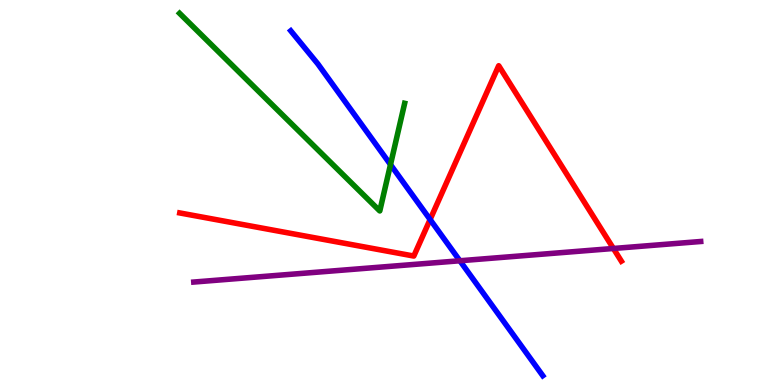[{'lines': ['blue', 'red'], 'intersections': [{'x': 5.55, 'y': 4.3}]}, {'lines': ['green', 'red'], 'intersections': []}, {'lines': ['purple', 'red'], 'intersections': [{'x': 7.91, 'y': 3.55}]}, {'lines': ['blue', 'green'], 'intersections': [{'x': 5.04, 'y': 5.72}]}, {'lines': ['blue', 'purple'], 'intersections': [{'x': 5.93, 'y': 3.23}]}, {'lines': ['green', 'purple'], 'intersections': []}]